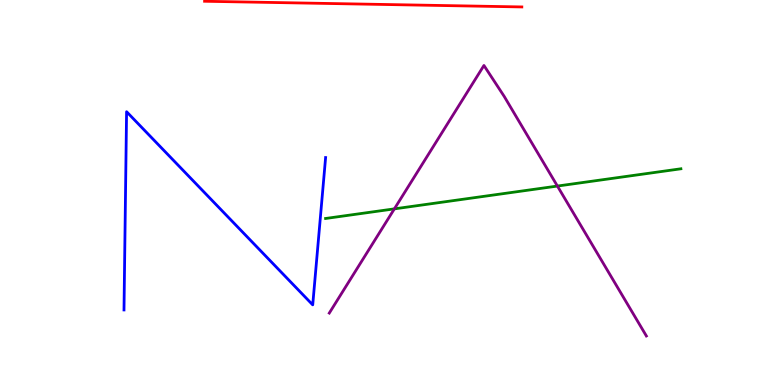[{'lines': ['blue', 'red'], 'intersections': []}, {'lines': ['green', 'red'], 'intersections': []}, {'lines': ['purple', 'red'], 'intersections': []}, {'lines': ['blue', 'green'], 'intersections': []}, {'lines': ['blue', 'purple'], 'intersections': []}, {'lines': ['green', 'purple'], 'intersections': [{'x': 5.09, 'y': 4.57}, {'x': 7.19, 'y': 5.17}]}]